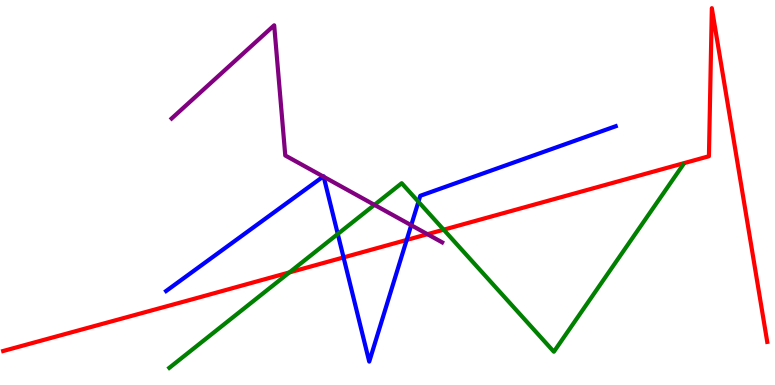[{'lines': ['blue', 'red'], 'intersections': [{'x': 4.43, 'y': 3.31}, {'x': 5.25, 'y': 3.77}]}, {'lines': ['green', 'red'], 'intersections': [{'x': 3.73, 'y': 2.92}, {'x': 5.72, 'y': 4.03}]}, {'lines': ['purple', 'red'], 'intersections': [{'x': 5.52, 'y': 3.92}]}, {'lines': ['blue', 'green'], 'intersections': [{'x': 4.36, 'y': 3.92}, {'x': 5.4, 'y': 4.76}]}, {'lines': ['blue', 'purple'], 'intersections': [{'x': 4.17, 'y': 5.42}, {'x': 4.18, 'y': 5.41}, {'x': 5.31, 'y': 4.15}]}, {'lines': ['green', 'purple'], 'intersections': [{'x': 4.83, 'y': 4.68}]}]